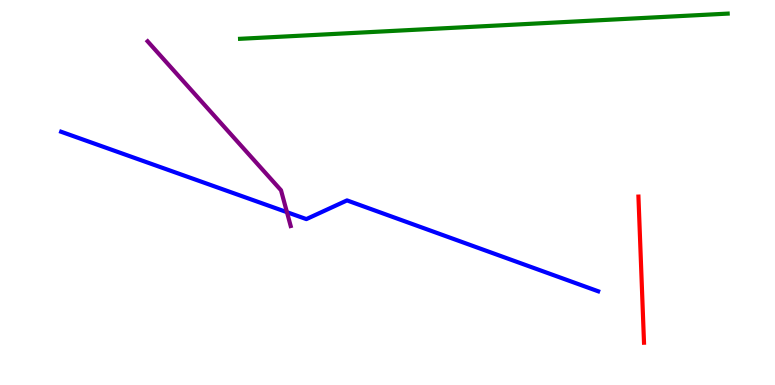[{'lines': ['blue', 'red'], 'intersections': []}, {'lines': ['green', 'red'], 'intersections': []}, {'lines': ['purple', 'red'], 'intersections': []}, {'lines': ['blue', 'green'], 'intersections': []}, {'lines': ['blue', 'purple'], 'intersections': [{'x': 3.7, 'y': 4.49}]}, {'lines': ['green', 'purple'], 'intersections': []}]